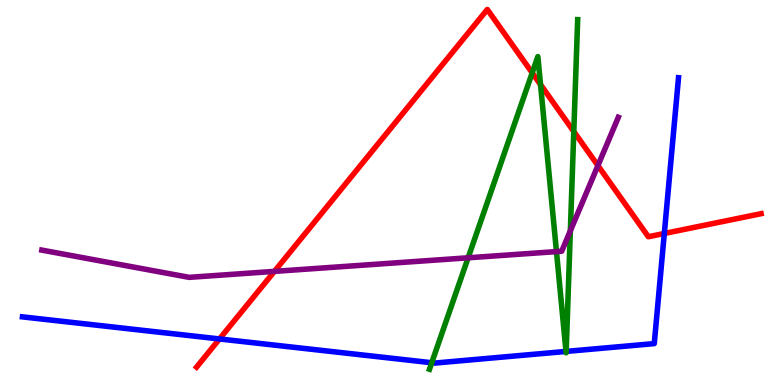[{'lines': ['blue', 'red'], 'intersections': [{'x': 2.83, 'y': 1.2}, {'x': 8.57, 'y': 3.94}]}, {'lines': ['green', 'red'], 'intersections': [{'x': 6.87, 'y': 8.11}, {'x': 6.97, 'y': 7.8}, {'x': 7.4, 'y': 6.58}]}, {'lines': ['purple', 'red'], 'intersections': [{'x': 3.54, 'y': 2.95}, {'x': 7.72, 'y': 5.7}]}, {'lines': ['blue', 'green'], 'intersections': [{'x': 5.57, 'y': 0.578}, {'x': 7.3, 'y': 0.872}, {'x': 7.31, 'y': 0.872}]}, {'lines': ['blue', 'purple'], 'intersections': []}, {'lines': ['green', 'purple'], 'intersections': [{'x': 6.04, 'y': 3.3}, {'x': 7.18, 'y': 3.47}, {'x': 7.36, 'y': 4.01}]}]